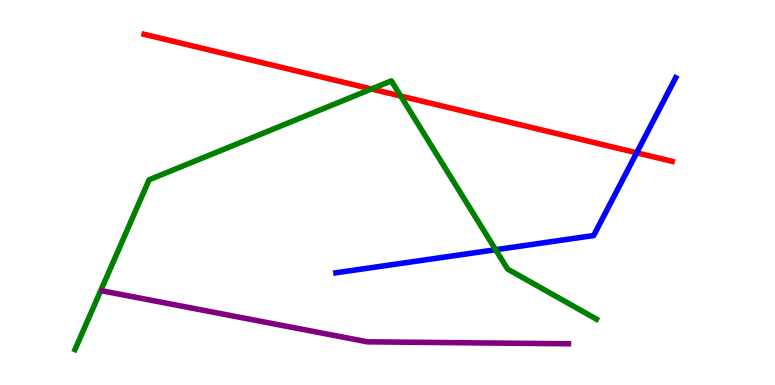[{'lines': ['blue', 'red'], 'intersections': [{'x': 8.22, 'y': 6.03}]}, {'lines': ['green', 'red'], 'intersections': [{'x': 4.79, 'y': 7.69}, {'x': 5.17, 'y': 7.51}]}, {'lines': ['purple', 'red'], 'intersections': []}, {'lines': ['blue', 'green'], 'intersections': [{'x': 6.4, 'y': 3.51}]}, {'lines': ['blue', 'purple'], 'intersections': []}, {'lines': ['green', 'purple'], 'intersections': []}]